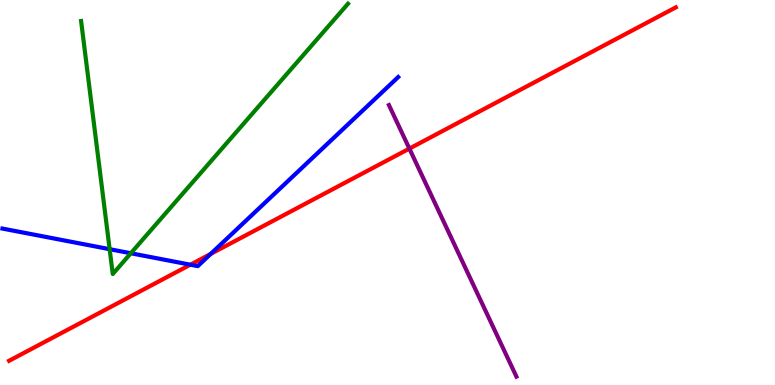[{'lines': ['blue', 'red'], 'intersections': [{'x': 2.46, 'y': 3.12}, {'x': 2.72, 'y': 3.41}]}, {'lines': ['green', 'red'], 'intersections': []}, {'lines': ['purple', 'red'], 'intersections': [{'x': 5.28, 'y': 6.14}]}, {'lines': ['blue', 'green'], 'intersections': [{'x': 1.41, 'y': 3.53}, {'x': 1.69, 'y': 3.42}]}, {'lines': ['blue', 'purple'], 'intersections': []}, {'lines': ['green', 'purple'], 'intersections': []}]